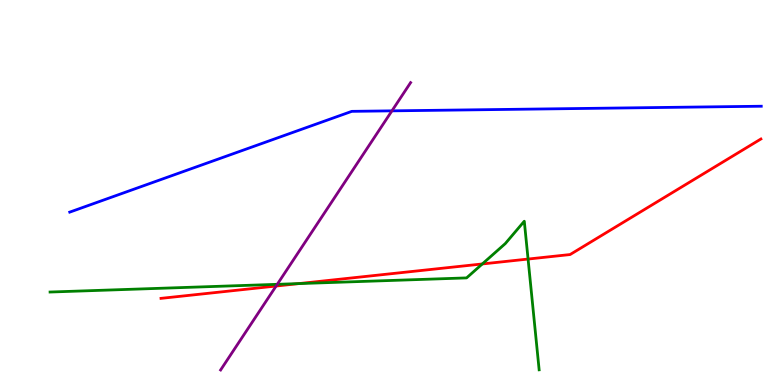[{'lines': ['blue', 'red'], 'intersections': []}, {'lines': ['green', 'red'], 'intersections': [{'x': 3.86, 'y': 2.63}, {'x': 6.22, 'y': 3.14}, {'x': 6.81, 'y': 3.27}]}, {'lines': ['purple', 'red'], 'intersections': [{'x': 3.56, 'y': 2.57}]}, {'lines': ['blue', 'green'], 'intersections': []}, {'lines': ['blue', 'purple'], 'intersections': [{'x': 5.06, 'y': 7.12}]}, {'lines': ['green', 'purple'], 'intersections': [{'x': 3.58, 'y': 2.61}]}]